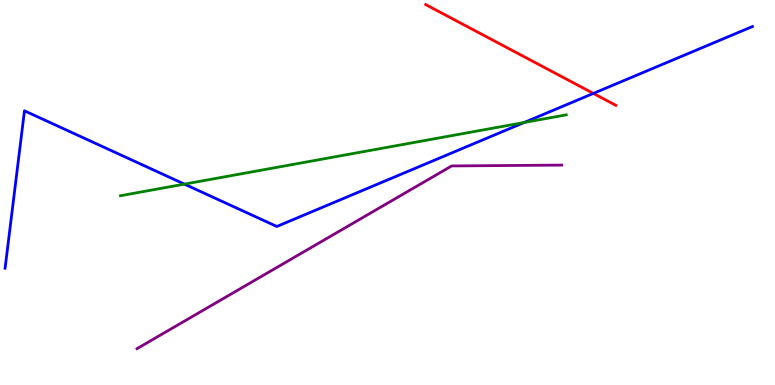[{'lines': ['blue', 'red'], 'intersections': [{'x': 7.66, 'y': 7.57}]}, {'lines': ['green', 'red'], 'intersections': []}, {'lines': ['purple', 'red'], 'intersections': []}, {'lines': ['blue', 'green'], 'intersections': [{'x': 2.38, 'y': 5.22}, {'x': 6.76, 'y': 6.82}]}, {'lines': ['blue', 'purple'], 'intersections': []}, {'lines': ['green', 'purple'], 'intersections': []}]